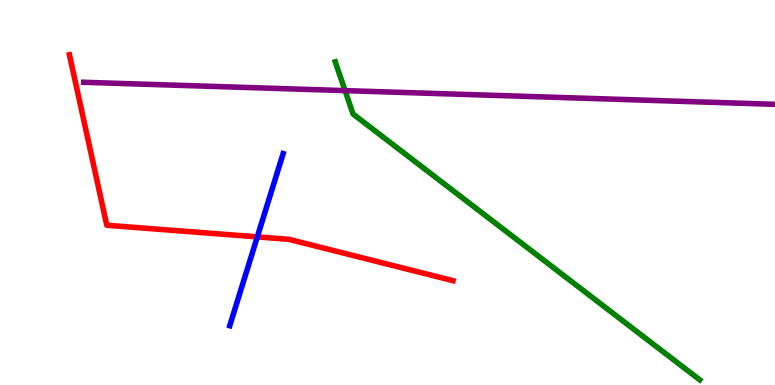[{'lines': ['blue', 'red'], 'intersections': [{'x': 3.32, 'y': 3.85}]}, {'lines': ['green', 'red'], 'intersections': []}, {'lines': ['purple', 'red'], 'intersections': []}, {'lines': ['blue', 'green'], 'intersections': []}, {'lines': ['blue', 'purple'], 'intersections': []}, {'lines': ['green', 'purple'], 'intersections': [{'x': 4.45, 'y': 7.65}]}]